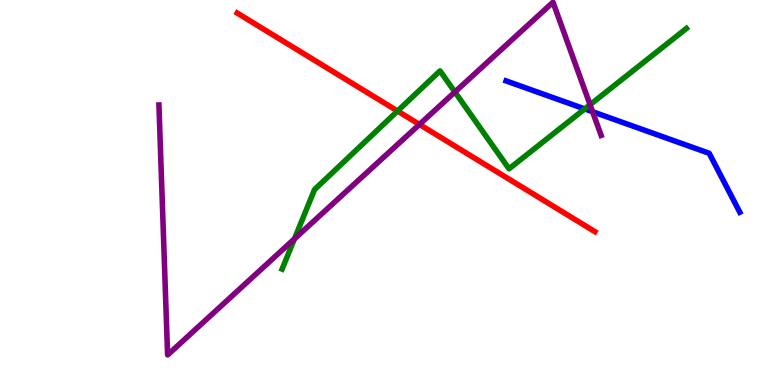[{'lines': ['blue', 'red'], 'intersections': []}, {'lines': ['green', 'red'], 'intersections': [{'x': 5.13, 'y': 7.12}]}, {'lines': ['purple', 'red'], 'intersections': [{'x': 5.41, 'y': 6.77}]}, {'lines': ['blue', 'green'], 'intersections': [{'x': 7.54, 'y': 7.17}]}, {'lines': ['blue', 'purple'], 'intersections': [{'x': 7.65, 'y': 7.1}]}, {'lines': ['green', 'purple'], 'intersections': [{'x': 3.8, 'y': 3.8}, {'x': 5.87, 'y': 7.61}, {'x': 7.61, 'y': 7.28}]}]